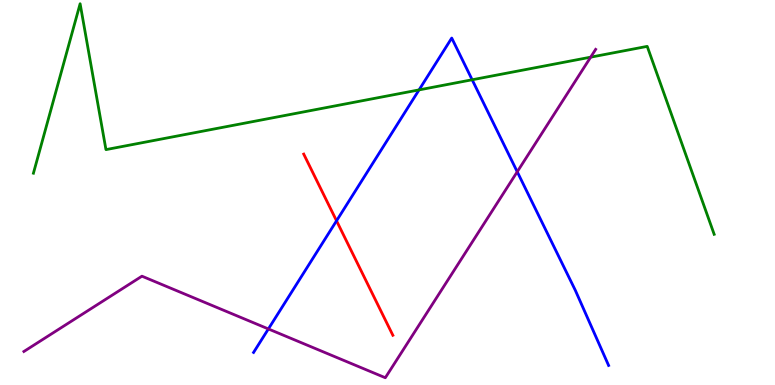[{'lines': ['blue', 'red'], 'intersections': [{'x': 4.34, 'y': 4.26}]}, {'lines': ['green', 'red'], 'intersections': []}, {'lines': ['purple', 'red'], 'intersections': []}, {'lines': ['blue', 'green'], 'intersections': [{'x': 5.41, 'y': 7.67}, {'x': 6.09, 'y': 7.93}]}, {'lines': ['blue', 'purple'], 'intersections': [{'x': 3.46, 'y': 1.46}, {'x': 6.67, 'y': 5.54}]}, {'lines': ['green', 'purple'], 'intersections': [{'x': 7.62, 'y': 8.52}]}]